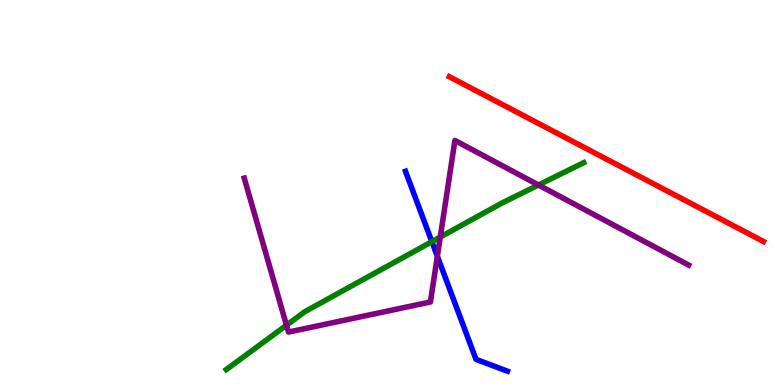[{'lines': ['blue', 'red'], 'intersections': []}, {'lines': ['green', 'red'], 'intersections': []}, {'lines': ['purple', 'red'], 'intersections': []}, {'lines': ['blue', 'green'], 'intersections': [{'x': 5.57, 'y': 3.72}]}, {'lines': ['blue', 'purple'], 'intersections': [{'x': 5.64, 'y': 3.34}]}, {'lines': ['green', 'purple'], 'intersections': [{'x': 3.7, 'y': 1.55}, {'x': 5.68, 'y': 3.84}, {'x': 6.95, 'y': 5.19}]}]